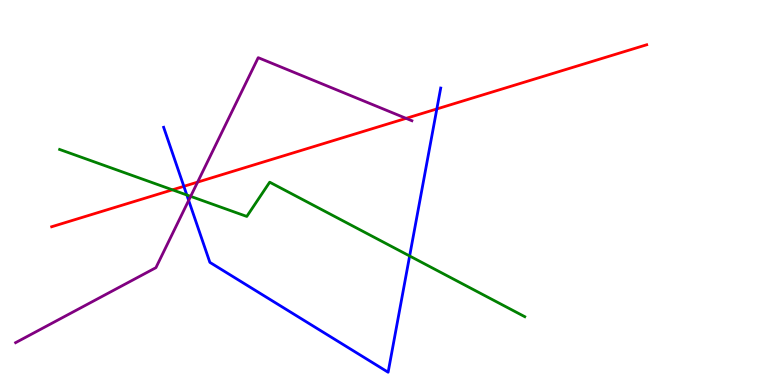[{'lines': ['blue', 'red'], 'intersections': [{'x': 2.37, 'y': 5.16}, {'x': 5.64, 'y': 7.17}]}, {'lines': ['green', 'red'], 'intersections': [{'x': 2.22, 'y': 5.07}]}, {'lines': ['purple', 'red'], 'intersections': [{'x': 2.55, 'y': 5.27}, {'x': 5.24, 'y': 6.93}]}, {'lines': ['blue', 'green'], 'intersections': [{'x': 2.41, 'y': 4.94}, {'x': 5.29, 'y': 3.35}]}, {'lines': ['blue', 'purple'], 'intersections': [{'x': 2.43, 'y': 4.79}]}, {'lines': ['green', 'purple'], 'intersections': [{'x': 2.46, 'y': 4.9}]}]